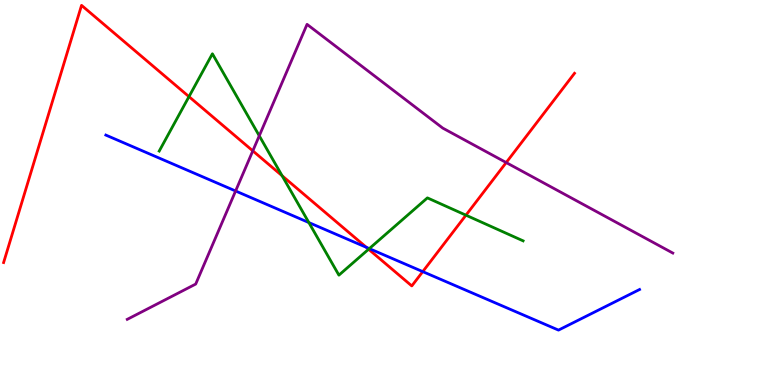[{'lines': ['blue', 'red'], 'intersections': [{'x': 4.73, 'y': 3.58}, {'x': 5.45, 'y': 2.94}]}, {'lines': ['green', 'red'], 'intersections': [{'x': 2.44, 'y': 7.49}, {'x': 3.64, 'y': 5.44}, {'x': 4.76, 'y': 3.53}, {'x': 6.01, 'y': 4.41}]}, {'lines': ['purple', 'red'], 'intersections': [{'x': 3.26, 'y': 6.08}, {'x': 6.53, 'y': 5.78}]}, {'lines': ['blue', 'green'], 'intersections': [{'x': 3.99, 'y': 4.22}, {'x': 4.77, 'y': 3.54}]}, {'lines': ['blue', 'purple'], 'intersections': [{'x': 3.04, 'y': 5.04}]}, {'lines': ['green', 'purple'], 'intersections': [{'x': 3.35, 'y': 6.47}]}]